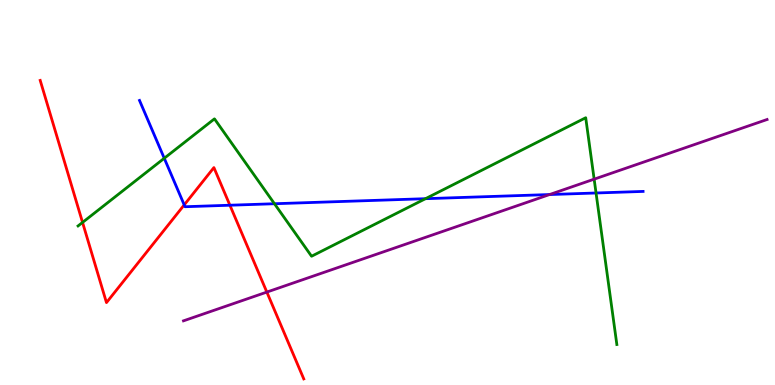[{'lines': ['blue', 'red'], 'intersections': [{'x': 2.38, 'y': 4.68}, {'x': 2.97, 'y': 4.67}]}, {'lines': ['green', 'red'], 'intersections': [{'x': 1.07, 'y': 4.22}]}, {'lines': ['purple', 'red'], 'intersections': [{'x': 3.44, 'y': 2.41}]}, {'lines': ['blue', 'green'], 'intersections': [{'x': 2.12, 'y': 5.89}, {'x': 3.54, 'y': 4.71}, {'x': 5.49, 'y': 4.84}, {'x': 7.69, 'y': 4.99}]}, {'lines': ['blue', 'purple'], 'intersections': [{'x': 7.09, 'y': 4.95}]}, {'lines': ['green', 'purple'], 'intersections': [{'x': 7.67, 'y': 5.35}]}]